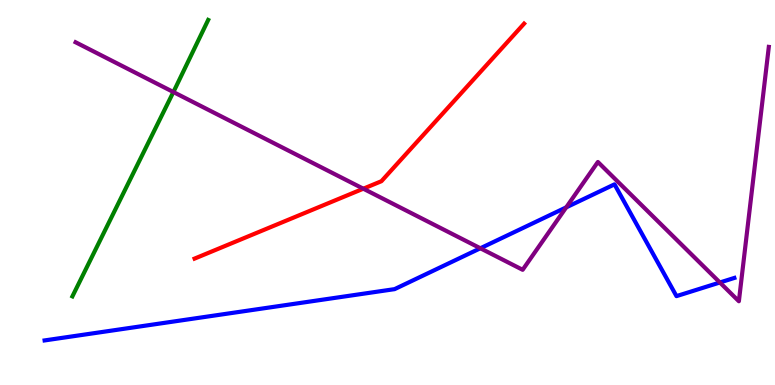[{'lines': ['blue', 'red'], 'intersections': []}, {'lines': ['green', 'red'], 'intersections': []}, {'lines': ['purple', 'red'], 'intersections': [{'x': 4.69, 'y': 5.1}]}, {'lines': ['blue', 'green'], 'intersections': []}, {'lines': ['blue', 'purple'], 'intersections': [{'x': 6.2, 'y': 3.55}, {'x': 7.31, 'y': 4.61}, {'x': 9.29, 'y': 2.66}]}, {'lines': ['green', 'purple'], 'intersections': [{'x': 2.24, 'y': 7.61}]}]